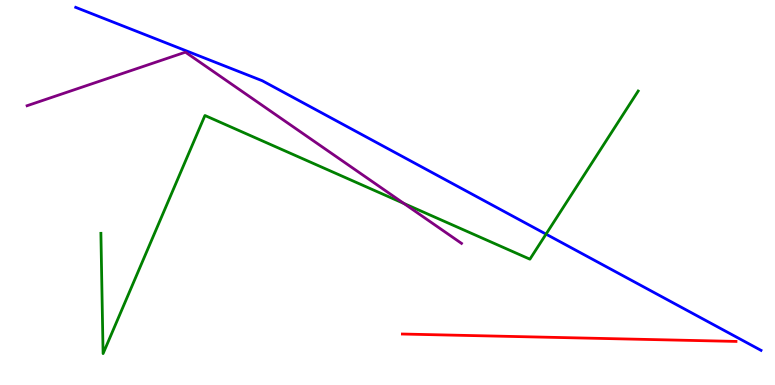[{'lines': ['blue', 'red'], 'intersections': []}, {'lines': ['green', 'red'], 'intersections': []}, {'lines': ['purple', 'red'], 'intersections': []}, {'lines': ['blue', 'green'], 'intersections': [{'x': 7.05, 'y': 3.92}]}, {'lines': ['blue', 'purple'], 'intersections': []}, {'lines': ['green', 'purple'], 'intersections': [{'x': 5.21, 'y': 4.72}]}]